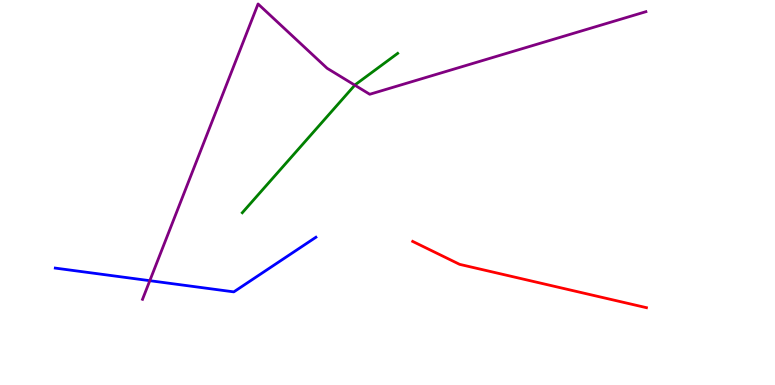[{'lines': ['blue', 'red'], 'intersections': []}, {'lines': ['green', 'red'], 'intersections': []}, {'lines': ['purple', 'red'], 'intersections': []}, {'lines': ['blue', 'green'], 'intersections': []}, {'lines': ['blue', 'purple'], 'intersections': [{'x': 1.93, 'y': 2.71}]}, {'lines': ['green', 'purple'], 'intersections': [{'x': 4.58, 'y': 7.79}]}]